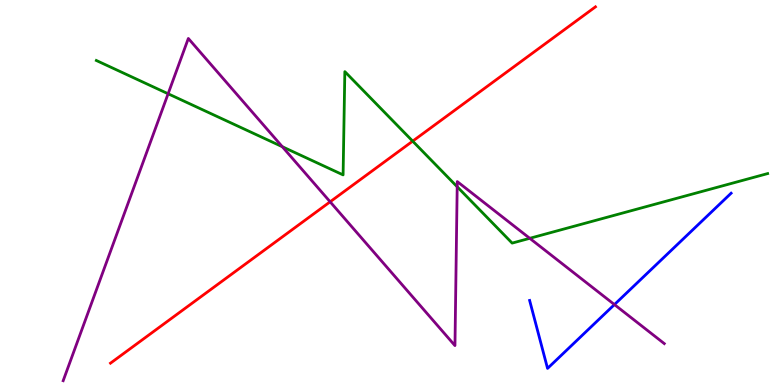[{'lines': ['blue', 'red'], 'intersections': []}, {'lines': ['green', 'red'], 'intersections': [{'x': 5.32, 'y': 6.33}]}, {'lines': ['purple', 'red'], 'intersections': [{'x': 4.26, 'y': 4.76}]}, {'lines': ['blue', 'green'], 'intersections': []}, {'lines': ['blue', 'purple'], 'intersections': [{'x': 7.93, 'y': 2.09}]}, {'lines': ['green', 'purple'], 'intersections': [{'x': 2.17, 'y': 7.56}, {'x': 3.64, 'y': 6.19}, {'x': 5.9, 'y': 5.15}, {'x': 6.84, 'y': 3.81}]}]